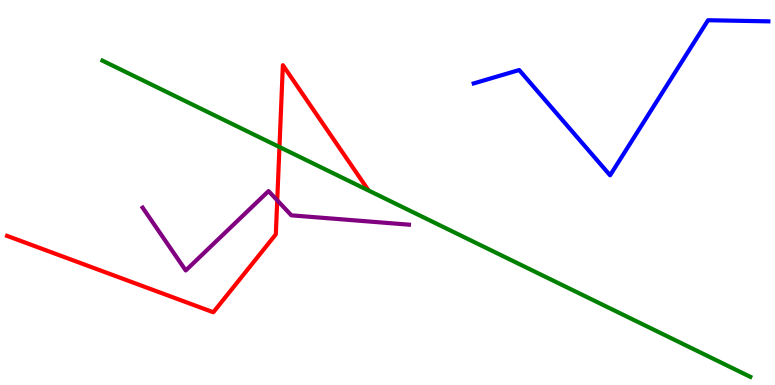[{'lines': ['blue', 'red'], 'intersections': []}, {'lines': ['green', 'red'], 'intersections': [{'x': 3.61, 'y': 6.18}]}, {'lines': ['purple', 'red'], 'intersections': [{'x': 3.58, 'y': 4.8}]}, {'lines': ['blue', 'green'], 'intersections': []}, {'lines': ['blue', 'purple'], 'intersections': []}, {'lines': ['green', 'purple'], 'intersections': []}]